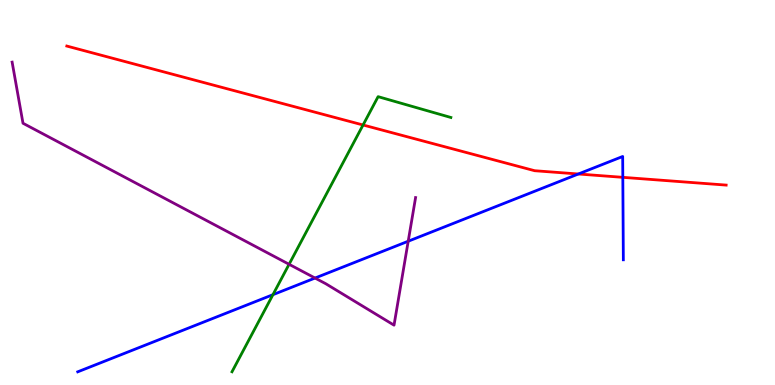[{'lines': ['blue', 'red'], 'intersections': [{'x': 7.46, 'y': 5.48}, {'x': 8.04, 'y': 5.39}]}, {'lines': ['green', 'red'], 'intersections': [{'x': 4.68, 'y': 6.75}]}, {'lines': ['purple', 'red'], 'intersections': []}, {'lines': ['blue', 'green'], 'intersections': [{'x': 3.52, 'y': 2.35}]}, {'lines': ['blue', 'purple'], 'intersections': [{'x': 4.07, 'y': 2.78}, {'x': 5.27, 'y': 3.73}]}, {'lines': ['green', 'purple'], 'intersections': [{'x': 3.73, 'y': 3.14}]}]